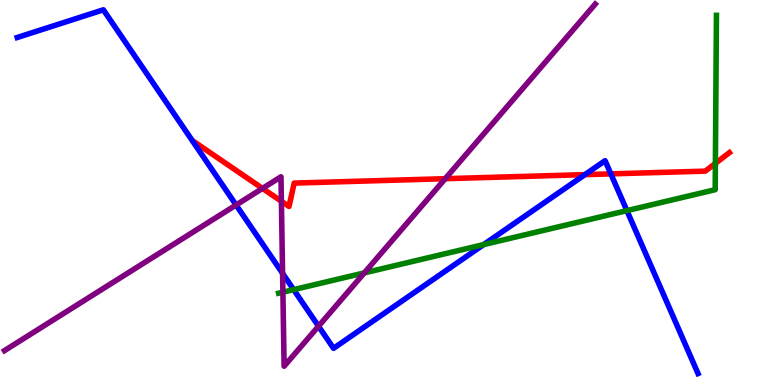[{'lines': ['blue', 'red'], 'intersections': [{'x': 7.55, 'y': 5.46}, {'x': 7.88, 'y': 5.48}]}, {'lines': ['green', 'red'], 'intersections': [{'x': 9.23, 'y': 5.76}]}, {'lines': ['purple', 'red'], 'intersections': [{'x': 3.39, 'y': 5.11}, {'x': 3.63, 'y': 4.77}, {'x': 5.74, 'y': 5.36}]}, {'lines': ['blue', 'green'], 'intersections': [{'x': 3.79, 'y': 2.48}, {'x': 6.24, 'y': 3.65}, {'x': 8.09, 'y': 4.53}]}, {'lines': ['blue', 'purple'], 'intersections': [{'x': 3.05, 'y': 4.68}, {'x': 3.65, 'y': 2.9}, {'x': 4.11, 'y': 1.53}]}, {'lines': ['green', 'purple'], 'intersections': [{'x': 3.65, 'y': 2.41}, {'x': 4.7, 'y': 2.91}]}]